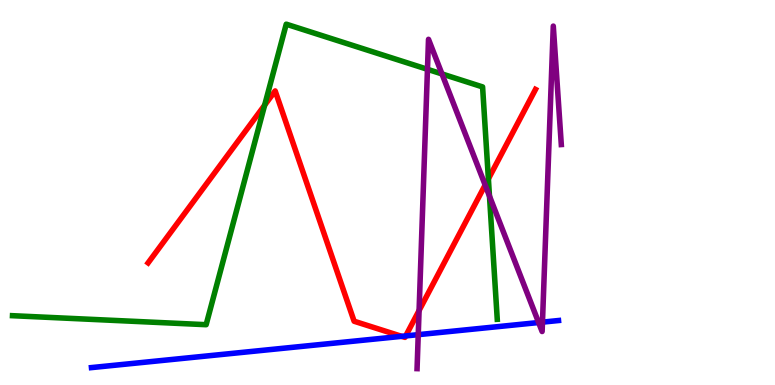[{'lines': ['blue', 'red'], 'intersections': [{'x': 5.18, 'y': 1.26}, {'x': 5.23, 'y': 1.27}]}, {'lines': ['green', 'red'], 'intersections': [{'x': 3.41, 'y': 7.27}, {'x': 6.3, 'y': 5.35}]}, {'lines': ['purple', 'red'], 'intersections': [{'x': 5.41, 'y': 1.94}, {'x': 6.26, 'y': 5.19}]}, {'lines': ['blue', 'green'], 'intersections': []}, {'lines': ['blue', 'purple'], 'intersections': [{'x': 5.4, 'y': 1.31}, {'x': 6.95, 'y': 1.62}, {'x': 7.0, 'y': 1.63}]}, {'lines': ['green', 'purple'], 'intersections': [{'x': 5.52, 'y': 8.2}, {'x': 5.7, 'y': 8.08}, {'x': 6.32, 'y': 4.91}]}]